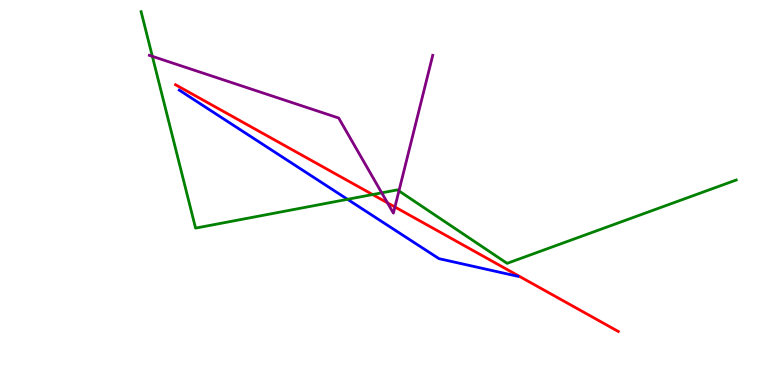[{'lines': ['blue', 'red'], 'intersections': []}, {'lines': ['green', 'red'], 'intersections': [{'x': 4.81, 'y': 4.95}]}, {'lines': ['purple', 'red'], 'intersections': [{'x': 5.0, 'y': 4.73}, {'x': 5.1, 'y': 4.62}]}, {'lines': ['blue', 'green'], 'intersections': [{'x': 4.48, 'y': 4.82}]}, {'lines': ['blue', 'purple'], 'intersections': []}, {'lines': ['green', 'purple'], 'intersections': [{'x': 1.97, 'y': 8.54}, {'x': 4.93, 'y': 4.99}, {'x': 5.15, 'y': 5.04}]}]